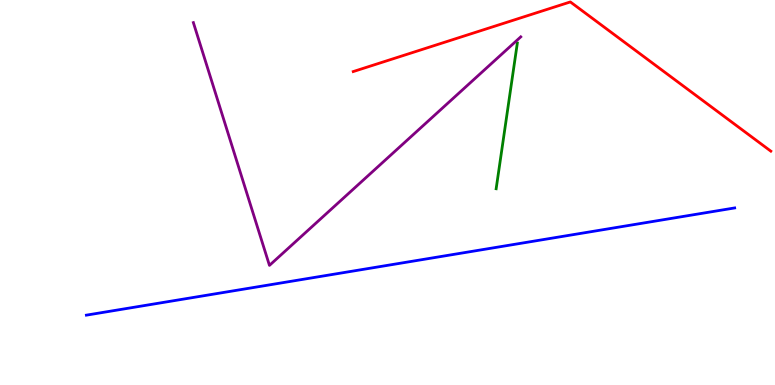[{'lines': ['blue', 'red'], 'intersections': []}, {'lines': ['green', 'red'], 'intersections': []}, {'lines': ['purple', 'red'], 'intersections': []}, {'lines': ['blue', 'green'], 'intersections': []}, {'lines': ['blue', 'purple'], 'intersections': []}, {'lines': ['green', 'purple'], 'intersections': []}]